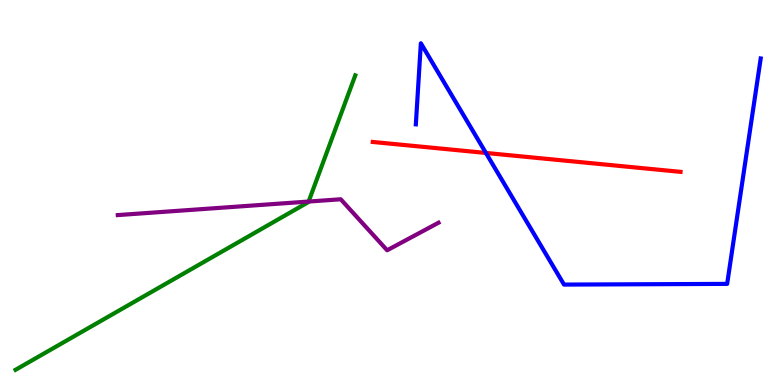[{'lines': ['blue', 'red'], 'intersections': [{'x': 6.27, 'y': 6.03}]}, {'lines': ['green', 'red'], 'intersections': []}, {'lines': ['purple', 'red'], 'intersections': []}, {'lines': ['blue', 'green'], 'intersections': []}, {'lines': ['blue', 'purple'], 'intersections': []}, {'lines': ['green', 'purple'], 'intersections': [{'x': 3.98, 'y': 4.77}]}]